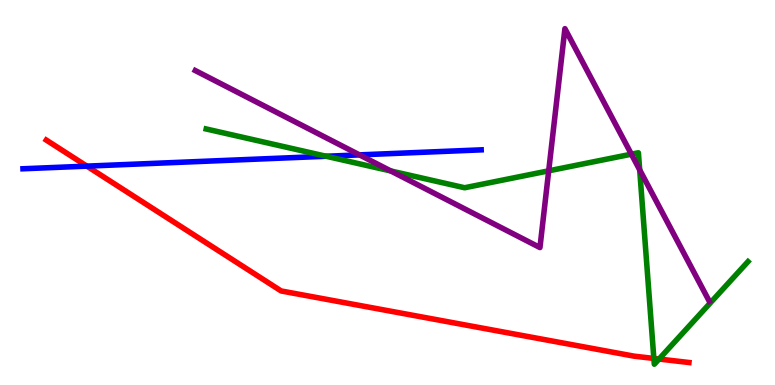[{'lines': ['blue', 'red'], 'intersections': [{'x': 1.12, 'y': 5.68}]}, {'lines': ['green', 'red'], 'intersections': [{'x': 8.44, 'y': 0.69}, {'x': 8.5, 'y': 0.674}]}, {'lines': ['purple', 'red'], 'intersections': []}, {'lines': ['blue', 'green'], 'intersections': [{'x': 4.21, 'y': 5.94}]}, {'lines': ['blue', 'purple'], 'intersections': [{'x': 4.64, 'y': 5.98}]}, {'lines': ['green', 'purple'], 'intersections': [{'x': 5.04, 'y': 5.56}, {'x': 7.08, 'y': 5.56}, {'x': 8.15, 'y': 6.0}, {'x': 8.25, 'y': 5.59}]}]